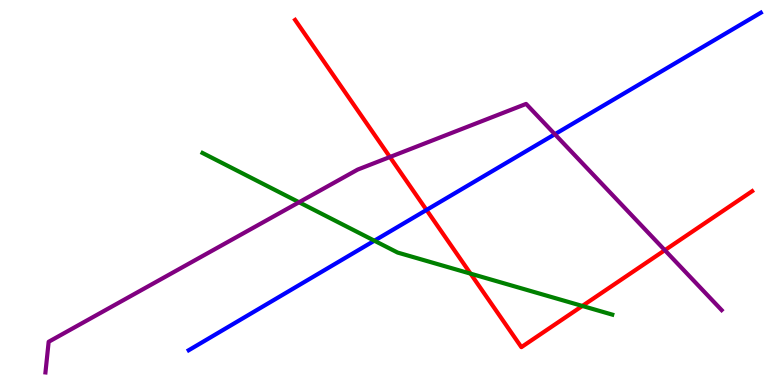[{'lines': ['blue', 'red'], 'intersections': [{'x': 5.5, 'y': 4.55}]}, {'lines': ['green', 'red'], 'intersections': [{'x': 6.07, 'y': 2.89}, {'x': 7.51, 'y': 2.05}]}, {'lines': ['purple', 'red'], 'intersections': [{'x': 5.03, 'y': 5.92}, {'x': 8.58, 'y': 3.5}]}, {'lines': ['blue', 'green'], 'intersections': [{'x': 4.83, 'y': 3.75}]}, {'lines': ['blue', 'purple'], 'intersections': [{'x': 7.16, 'y': 6.51}]}, {'lines': ['green', 'purple'], 'intersections': [{'x': 3.86, 'y': 4.75}]}]